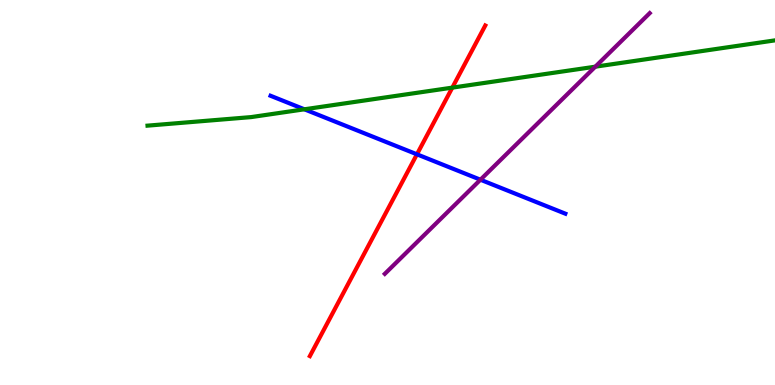[{'lines': ['blue', 'red'], 'intersections': [{'x': 5.38, 'y': 5.99}]}, {'lines': ['green', 'red'], 'intersections': [{'x': 5.84, 'y': 7.72}]}, {'lines': ['purple', 'red'], 'intersections': []}, {'lines': ['blue', 'green'], 'intersections': [{'x': 3.93, 'y': 7.16}]}, {'lines': ['blue', 'purple'], 'intersections': [{'x': 6.2, 'y': 5.33}]}, {'lines': ['green', 'purple'], 'intersections': [{'x': 7.68, 'y': 8.27}]}]